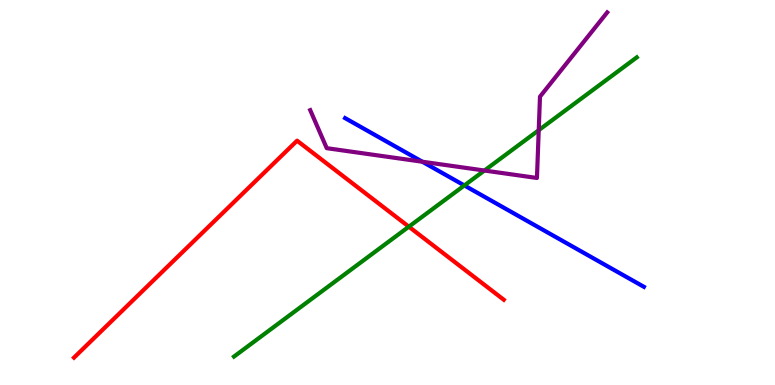[{'lines': ['blue', 'red'], 'intersections': []}, {'lines': ['green', 'red'], 'intersections': [{'x': 5.28, 'y': 4.11}]}, {'lines': ['purple', 'red'], 'intersections': []}, {'lines': ['blue', 'green'], 'intersections': [{'x': 5.99, 'y': 5.18}]}, {'lines': ['blue', 'purple'], 'intersections': [{'x': 5.45, 'y': 5.8}]}, {'lines': ['green', 'purple'], 'intersections': [{'x': 6.25, 'y': 5.57}, {'x': 6.95, 'y': 6.62}]}]